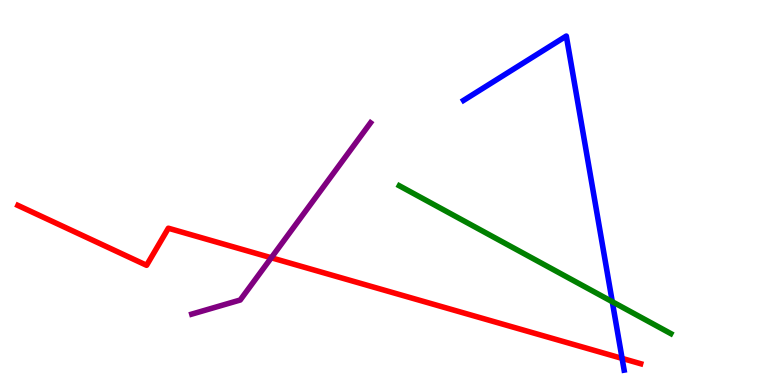[{'lines': ['blue', 'red'], 'intersections': [{'x': 8.03, 'y': 0.691}]}, {'lines': ['green', 'red'], 'intersections': []}, {'lines': ['purple', 'red'], 'intersections': [{'x': 3.5, 'y': 3.31}]}, {'lines': ['blue', 'green'], 'intersections': [{'x': 7.9, 'y': 2.16}]}, {'lines': ['blue', 'purple'], 'intersections': []}, {'lines': ['green', 'purple'], 'intersections': []}]